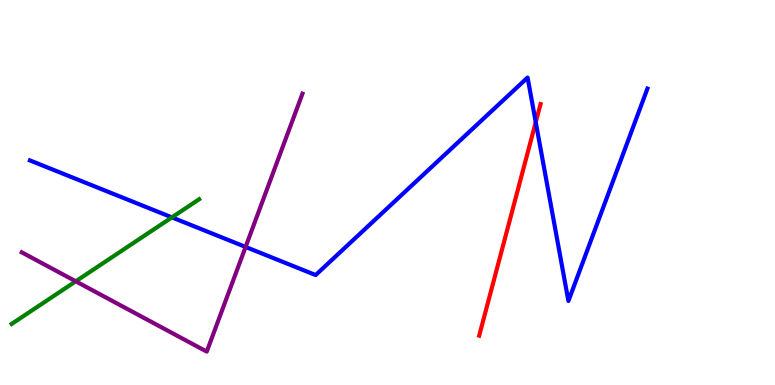[{'lines': ['blue', 'red'], 'intersections': [{'x': 6.91, 'y': 6.83}]}, {'lines': ['green', 'red'], 'intersections': []}, {'lines': ['purple', 'red'], 'intersections': []}, {'lines': ['blue', 'green'], 'intersections': [{'x': 2.22, 'y': 4.35}]}, {'lines': ['blue', 'purple'], 'intersections': [{'x': 3.17, 'y': 3.59}]}, {'lines': ['green', 'purple'], 'intersections': [{'x': 0.978, 'y': 2.69}]}]